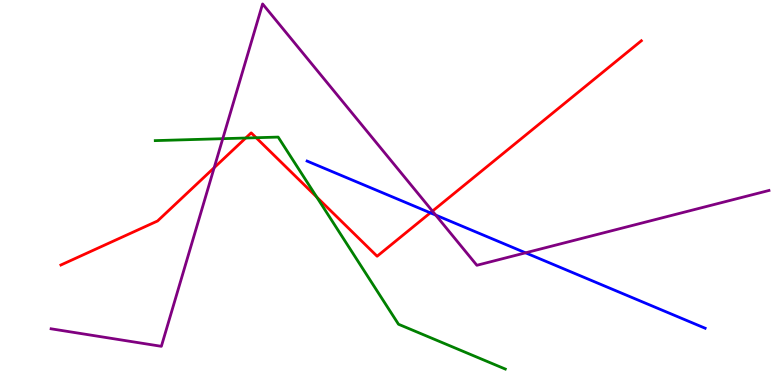[{'lines': ['blue', 'red'], 'intersections': [{'x': 5.55, 'y': 4.47}]}, {'lines': ['green', 'red'], 'intersections': [{'x': 3.17, 'y': 6.42}, {'x': 3.31, 'y': 6.42}, {'x': 4.09, 'y': 4.88}]}, {'lines': ['purple', 'red'], 'intersections': [{'x': 2.76, 'y': 5.64}, {'x': 5.58, 'y': 4.52}]}, {'lines': ['blue', 'green'], 'intersections': []}, {'lines': ['blue', 'purple'], 'intersections': [{'x': 5.62, 'y': 4.41}, {'x': 6.78, 'y': 3.43}]}, {'lines': ['green', 'purple'], 'intersections': [{'x': 2.87, 'y': 6.4}]}]